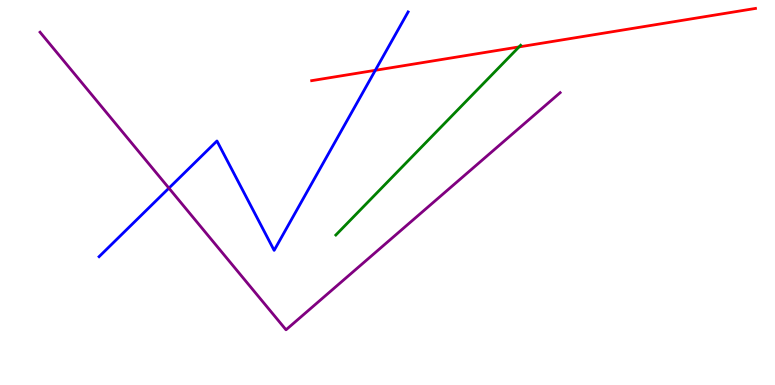[{'lines': ['blue', 'red'], 'intersections': [{'x': 4.84, 'y': 8.17}]}, {'lines': ['green', 'red'], 'intersections': [{'x': 6.7, 'y': 8.78}]}, {'lines': ['purple', 'red'], 'intersections': []}, {'lines': ['blue', 'green'], 'intersections': []}, {'lines': ['blue', 'purple'], 'intersections': [{'x': 2.18, 'y': 5.11}]}, {'lines': ['green', 'purple'], 'intersections': []}]